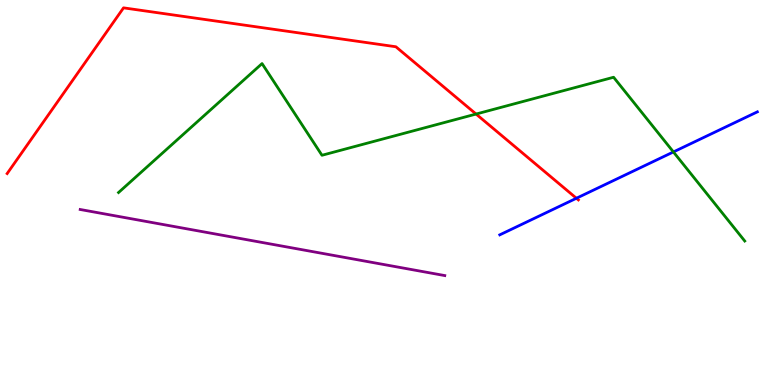[{'lines': ['blue', 'red'], 'intersections': [{'x': 7.44, 'y': 4.85}]}, {'lines': ['green', 'red'], 'intersections': [{'x': 6.14, 'y': 7.04}]}, {'lines': ['purple', 'red'], 'intersections': []}, {'lines': ['blue', 'green'], 'intersections': [{'x': 8.69, 'y': 6.05}]}, {'lines': ['blue', 'purple'], 'intersections': []}, {'lines': ['green', 'purple'], 'intersections': []}]